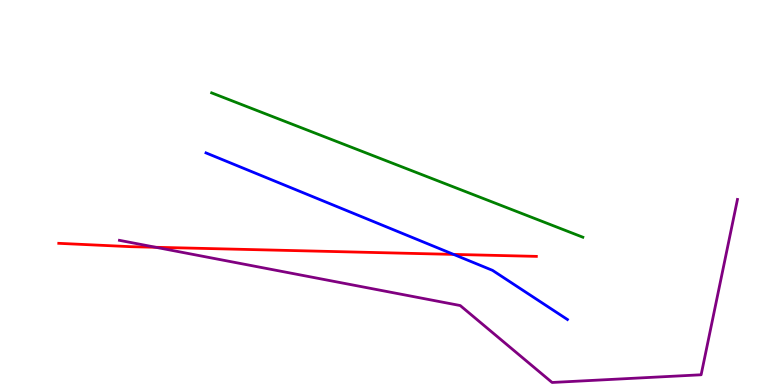[{'lines': ['blue', 'red'], 'intersections': [{'x': 5.85, 'y': 3.39}]}, {'lines': ['green', 'red'], 'intersections': []}, {'lines': ['purple', 'red'], 'intersections': [{'x': 2.01, 'y': 3.58}]}, {'lines': ['blue', 'green'], 'intersections': []}, {'lines': ['blue', 'purple'], 'intersections': []}, {'lines': ['green', 'purple'], 'intersections': []}]